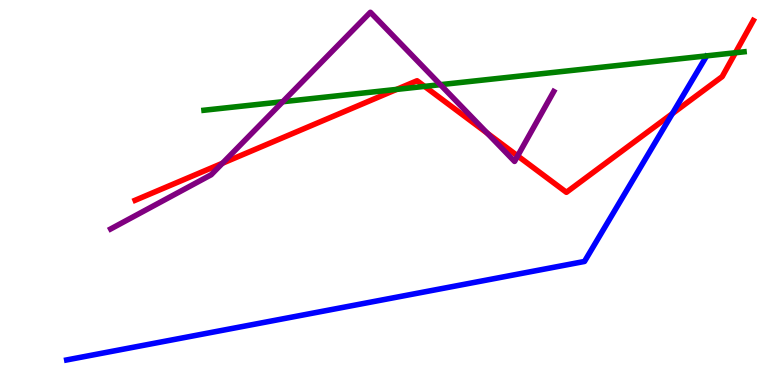[{'lines': ['blue', 'red'], 'intersections': [{'x': 8.68, 'y': 7.05}]}, {'lines': ['green', 'red'], 'intersections': [{'x': 5.12, 'y': 7.68}, {'x': 5.48, 'y': 7.76}, {'x': 9.49, 'y': 8.63}]}, {'lines': ['purple', 'red'], 'intersections': [{'x': 2.87, 'y': 5.76}, {'x': 6.29, 'y': 6.54}, {'x': 6.68, 'y': 5.95}]}, {'lines': ['blue', 'green'], 'intersections': []}, {'lines': ['blue', 'purple'], 'intersections': []}, {'lines': ['green', 'purple'], 'intersections': [{'x': 3.65, 'y': 7.36}, {'x': 5.68, 'y': 7.8}]}]